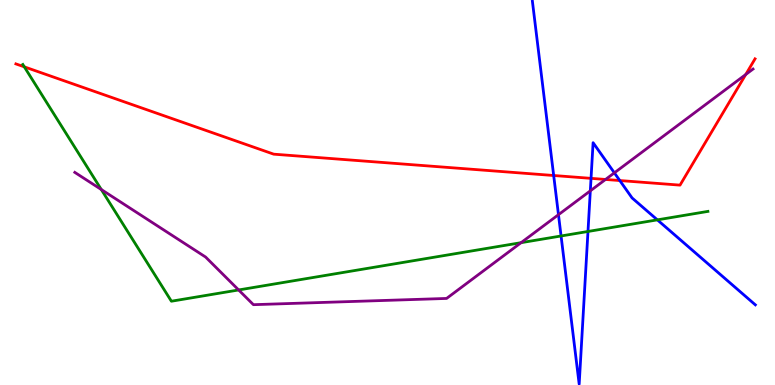[{'lines': ['blue', 'red'], 'intersections': [{'x': 7.14, 'y': 5.44}, {'x': 7.63, 'y': 5.37}, {'x': 8.0, 'y': 5.31}]}, {'lines': ['green', 'red'], 'intersections': [{'x': 0.314, 'y': 8.26}]}, {'lines': ['purple', 'red'], 'intersections': [{'x': 7.81, 'y': 5.34}, {'x': 9.62, 'y': 8.06}]}, {'lines': ['blue', 'green'], 'intersections': [{'x': 7.24, 'y': 3.87}, {'x': 7.59, 'y': 3.99}, {'x': 8.48, 'y': 4.29}]}, {'lines': ['blue', 'purple'], 'intersections': [{'x': 7.21, 'y': 4.42}, {'x': 7.62, 'y': 5.04}, {'x': 7.93, 'y': 5.51}]}, {'lines': ['green', 'purple'], 'intersections': [{'x': 1.31, 'y': 5.08}, {'x': 3.08, 'y': 2.47}, {'x': 6.72, 'y': 3.7}]}]